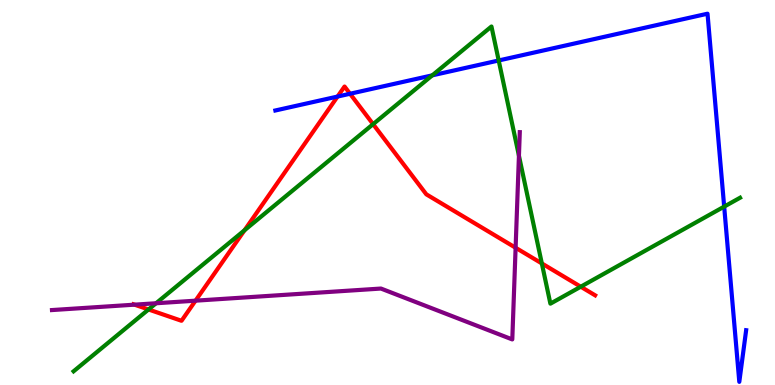[{'lines': ['blue', 'red'], 'intersections': [{'x': 4.36, 'y': 7.49}, {'x': 4.52, 'y': 7.56}]}, {'lines': ['green', 'red'], 'intersections': [{'x': 1.92, 'y': 1.96}, {'x': 3.16, 'y': 4.02}, {'x': 4.81, 'y': 6.77}, {'x': 6.99, 'y': 3.16}, {'x': 7.49, 'y': 2.55}]}, {'lines': ['purple', 'red'], 'intersections': [{'x': 1.74, 'y': 2.09}, {'x': 2.52, 'y': 2.19}, {'x': 6.65, 'y': 3.57}]}, {'lines': ['blue', 'green'], 'intersections': [{'x': 5.58, 'y': 8.04}, {'x': 6.43, 'y': 8.43}, {'x': 9.34, 'y': 4.63}]}, {'lines': ['blue', 'purple'], 'intersections': []}, {'lines': ['green', 'purple'], 'intersections': [{'x': 2.01, 'y': 2.12}, {'x': 6.7, 'y': 5.95}]}]